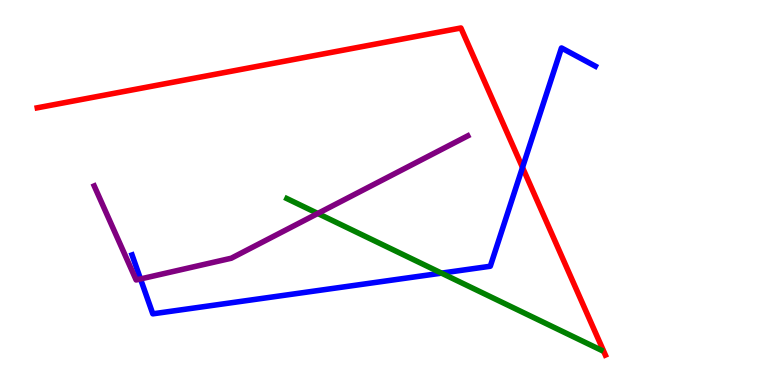[{'lines': ['blue', 'red'], 'intersections': [{'x': 6.74, 'y': 5.65}]}, {'lines': ['green', 'red'], 'intersections': []}, {'lines': ['purple', 'red'], 'intersections': []}, {'lines': ['blue', 'green'], 'intersections': [{'x': 5.7, 'y': 2.91}]}, {'lines': ['blue', 'purple'], 'intersections': [{'x': 1.81, 'y': 2.75}]}, {'lines': ['green', 'purple'], 'intersections': [{'x': 4.1, 'y': 4.46}]}]